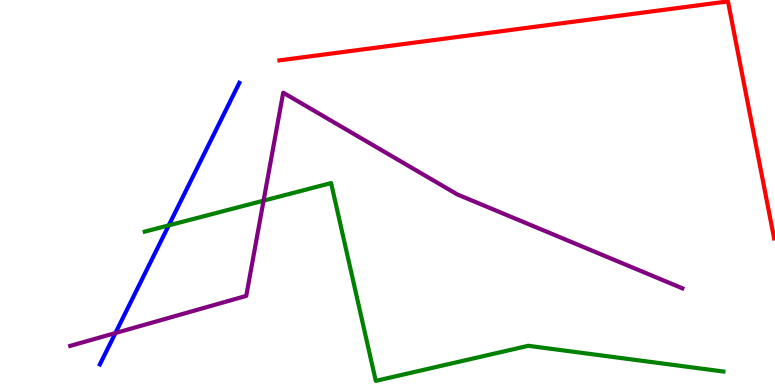[{'lines': ['blue', 'red'], 'intersections': []}, {'lines': ['green', 'red'], 'intersections': []}, {'lines': ['purple', 'red'], 'intersections': []}, {'lines': ['blue', 'green'], 'intersections': [{'x': 2.18, 'y': 4.15}]}, {'lines': ['blue', 'purple'], 'intersections': [{'x': 1.49, 'y': 1.35}]}, {'lines': ['green', 'purple'], 'intersections': [{'x': 3.4, 'y': 4.79}]}]